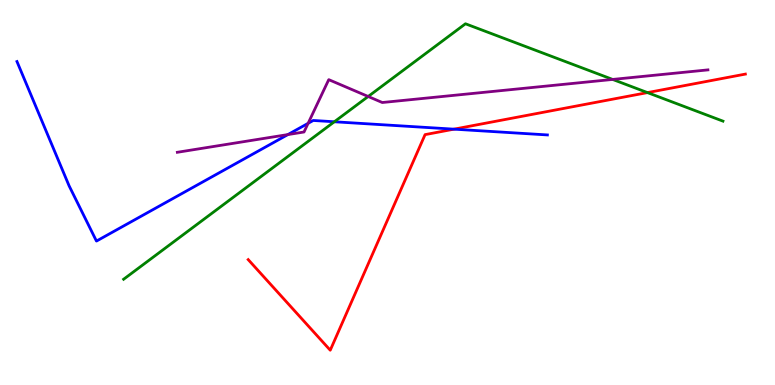[{'lines': ['blue', 'red'], 'intersections': [{'x': 5.86, 'y': 6.65}]}, {'lines': ['green', 'red'], 'intersections': [{'x': 8.35, 'y': 7.59}]}, {'lines': ['purple', 'red'], 'intersections': []}, {'lines': ['blue', 'green'], 'intersections': [{'x': 4.31, 'y': 6.84}]}, {'lines': ['blue', 'purple'], 'intersections': [{'x': 3.71, 'y': 6.5}, {'x': 3.98, 'y': 6.8}]}, {'lines': ['green', 'purple'], 'intersections': [{'x': 4.75, 'y': 7.49}, {'x': 7.91, 'y': 7.94}]}]